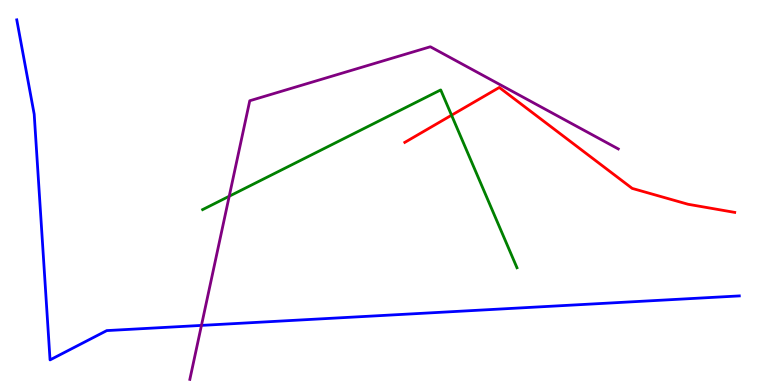[{'lines': ['blue', 'red'], 'intersections': []}, {'lines': ['green', 'red'], 'intersections': [{'x': 5.83, 'y': 7.01}]}, {'lines': ['purple', 'red'], 'intersections': []}, {'lines': ['blue', 'green'], 'intersections': []}, {'lines': ['blue', 'purple'], 'intersections': [{'x': 2.6, 'y': 1.55}]}, {'lines': ['green', 'purple'], 'intersections': [{'x': 2.96, 'y': 4.9}]}]